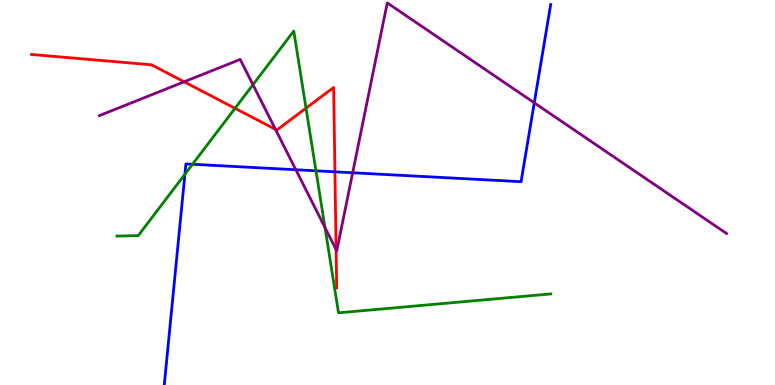[{'lines': ['blue', 'red'], 'intersections': [{'x': 4.32, 'y': 5.54}]}, {'lines': ['green', 'red'], 'intersections': [{'x': 3.03, 'y': 7.19}, {'x': 3.95, 'y': 7.19}]}, {'lines': ['purple', 'red'], 'intersections': [{'x': 2.38, 'y': 7.88}, {'x': 3.55, 'y': 6.64}, {'x': 4.34, 'y': 3.52}]}, {'lines': ['blue', 'green'], 'intersections': [{'x': 2.39, 'y': 5.47}, {'x': 2.48, 'y': 5.73}, {'x': 4.08, 'y': 5.56}]}, {'lines': ['blue', 'purple'], 'intersections': [{'x': 3.82, 'y': 5.59}, {'x': 4.55, 'y': 5.51}, {'x': 6.89, 'y': 7.33}]}, {'lines': ['green', 'purple'], 'intersections': [{'x': 3.26, 'y': 7.8}, {'x': 4.19, 'y': 4.09}]}]